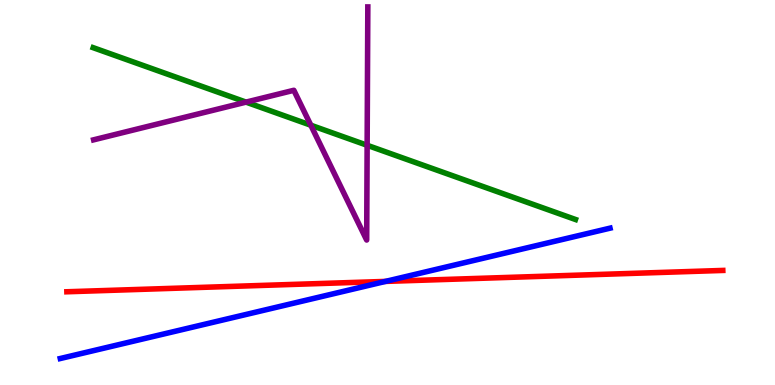[{'lines': ['blue', 'red'], 'intersections': [{'x': 4.97, 'y': 2.69}]}, {'lines': ['green', 'red'], 'intersections': []}, {'lines': ['purple', 'red'], 'intersections': []}, {'lines': ['blue', 'green'], 'intersections': []}, {'lines': ['blue', 'purple'], 'intersections': []}, {'lines': ['green', 'purple'], 'intersections': [{'x': 3.17, 'y': 7.35}, {'x': 4.01, 'y': 6.75}, {'x': 4.74, 'y': 6.23}]}]